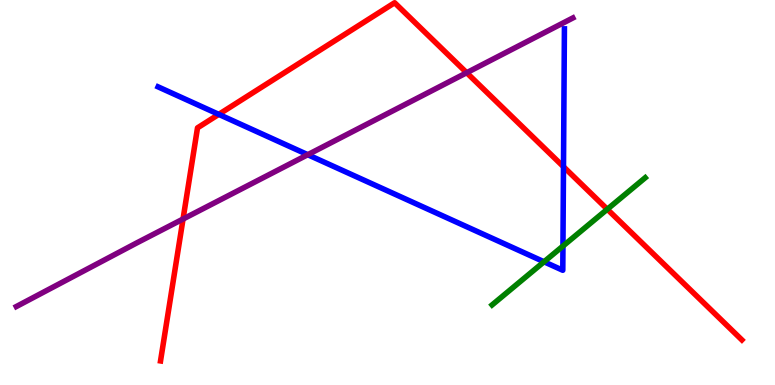[{'lines': ['blue', 'red'], 'intersections': [{'x': 2.82, 'y': 7.03}, {'x': 7.27, 'y': 5.67}]}, {'lines': ['green', 'red'], 'intersections': [{'x': 7.84, 'y': 4.57}]}, {'lines': ['purple', 'red'], 'intersections': [{'x': 2.36, 'y': 4.31}, {'x': 6.02, 'y': 8.11}]}, {'lines': ['blue', 'green'], 'intersections': [{'x': 7.02, 'y': 3.2}, {'x': 7.26, 'y': 3.61}]}, {'lines': ['blue', 'purple'], 'intersections': [{'x': 3.97, 'y': 5.98}]}, {'lines': ['green', 'purple'], 'intersections': []}]